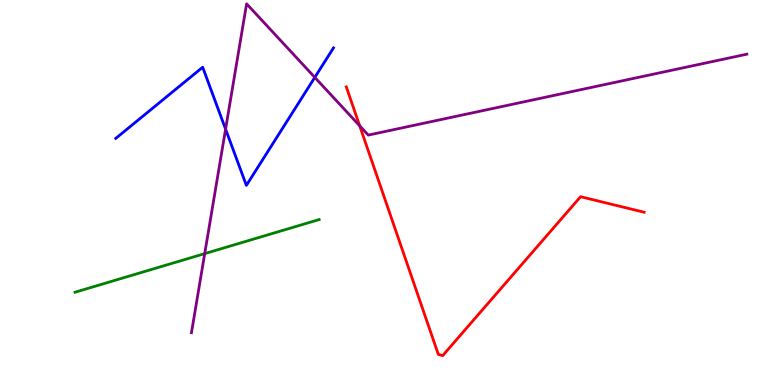[{'lines': ['blue', 'red'], 'intersections': []}, {'lines': ['green', 'red'], 'intersections': []}, {'lines': ['purple', 'red'], 'intersections': [{'x': 4.64, 'y': 6.73}]}, {'lines': ['blue', 'green'], 'intersections': []}, {'lines': ['blue', 'purple'], 'intersections': [{'x': 2.91, 'y': 6.65}, {'x': 4.06, 'y': 7.99}]}, {'lines': ['green', 'purple'], 'intersections': [{'x': 2.64, 'y': 3.41}]}]